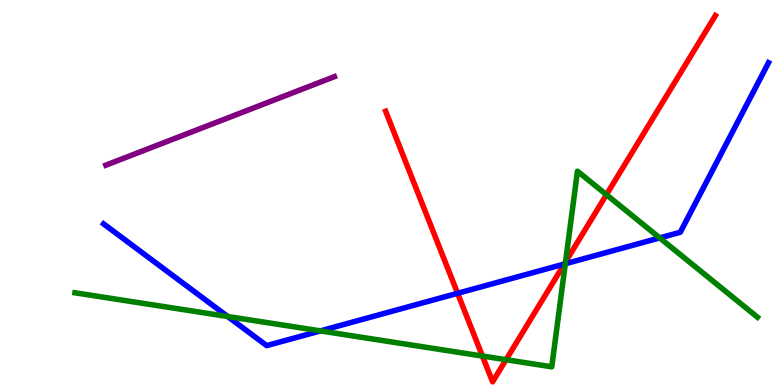[{'lines': ['blue', 'red'], 'intersections': [{'x': 5.9, 'y': 2.38}, {'x': 7.28, 'y': 3.14}]}, {'lines': ['green', 'red'], 'intersections': [{'x': 6.22, 'y': 0.752}, {'x': 6.53, 'y': 0.657}, {'x': 7.3, 'y': 3.2}, {'x': 7.82, 'y': 4.94}]}, {'lines': ['purple', 'red'], 'intersections': []}, {'lines': ['blue', 'green'], 'intersections': [{'x': 2.94, 'y': 1.78}, {'x': 4.13, 'y': 1.41}, {'x': 7.29, 'y': 3.15}, {'x': 8.51, 'y': 3.82}]}, {'lines': ['blue', 'purple'], 'intersections': []}, {'lines': ['green', 'purple'], 'intersections': []}]